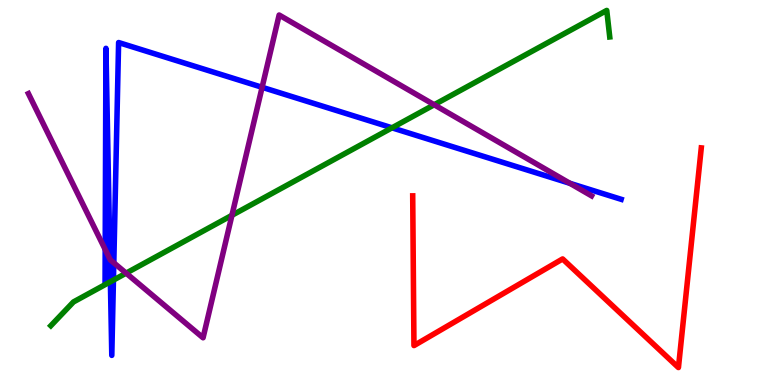[{'lines': ['blue', 'red'], 'intersections': []}, {'lines': ['green', 'red'], 'intersections': []}, {'lines': ['purple', 'red'], 'intersections': []}, {'lines': ['blue', 'green'], 'intersections': [{'x': 1.42, 'y': 2.68}, {'x': 1.46, 'y': 2.73}, {'x': 5.06, 'y': 6.68}]}, {'lines': ['blue', 'purple'], 'intersections': [{'x': 1.36, 'y': 3.52}, {'x': 1.42, 'y': 3.27}, {'x': 1.47, 'y': 3.17}, {'x': 3.38, 'y': 7.73}, {'x': 7.35, 'y': 5.24}]}, {'lines': ['green', 'purple'], 'intersections': [{'x': 1.63, 'y': 2.91}, {'x': 2.99, 'y': 4.41}, {'x': 5.6, 'y': 7.28}]}]